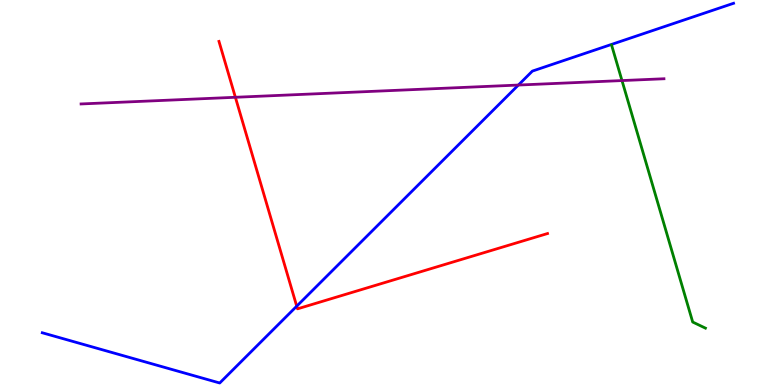[{'lines': ['blue', 'red'], 'intersections': [{'x': 3.83, 'y': 2.05}]}, {'lines': ['green', 'red'], 'intersections': []}, {'lines': ['purple', 'red'], 'intersections': [{'x': 3.04, 'y': 7.47}]}, {'lines': ['blue', 'green'], 'intersections': []}, {'lines': ['blue', 'purple'], 'intersections': [{'x': 6.69, 'y': 7.79}]}, {'lines': ['green', 'purple'], 'intersections': [{'x': 8.03, 'y': 7.91}]}]